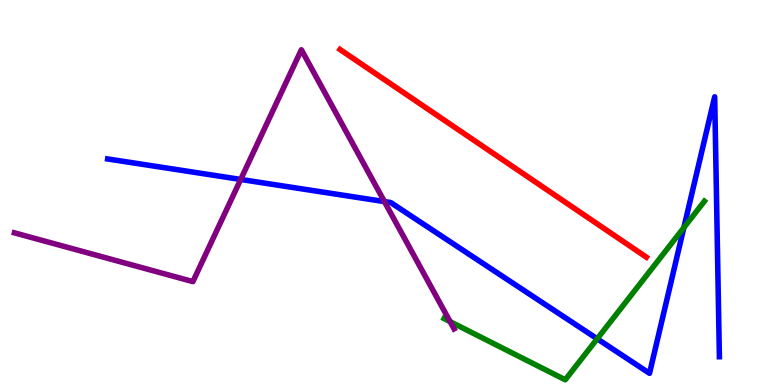[{'lines': ['blue', 'red'], 'intersections': []}, {'lines': ['green', 'red'], 'intersections': []}, {'lines': ['purple', 'red'], 'intersections': []}, {'lines': ['blue', 'green'], 'intersections': [{'x': 7.71, 'y': 1.2}, {'x': 8.82, 'y': 4.09}]}, {'lines': ['blue', 'purple'], 'intersections': [{'x': 3.11, 'y': 5.34}, {'x': 4.96, 'y': 4.76}]}, {'lines': ['green', 'purple'], 'intersections': [{'x': 5.81, 'y': 1.65}]}]